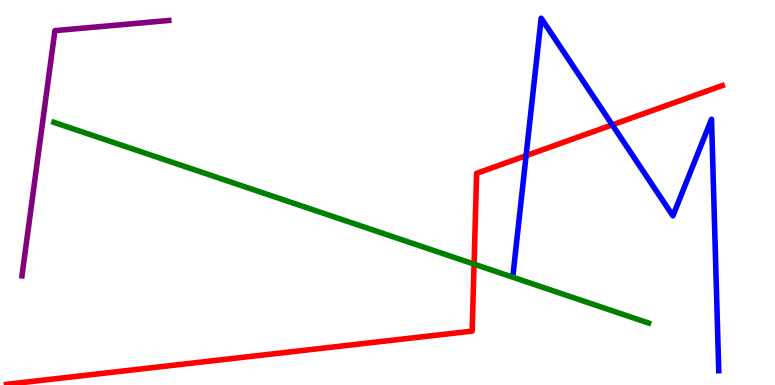[{'lines': ['blue', 'red'], 'intersections': [{'x': 6.79, 'y': 5.96}, {'x': 7.9, 'y': 6.76}]}, {'lines': ['green', 'red'], 'intersections': [{'x': 6.12, 'y': 3.14}]}, {'lines': ['purple', 'red'], 'intersections': []}, {'lines': ['blue', 'green'], 'intersections': []}, {'lines': ['blue', 'purple'], 'intersections': []}, {'lines': ['green', 'purple'], 'intersections': []}]